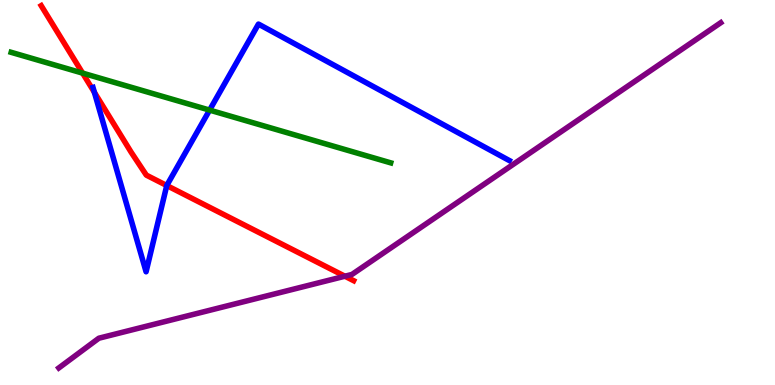[{'lines': ['blue', 'red'], 'intersections': [{'x': 1.22, 'y': 7.6}, {'x': 2.15, 'y': 5.18}]}, {'lines': ['green', 'red'], 'intersections': [{'x': 1.07, 'y': 8.1}]}, {'lines': ['purple', 'red'], 'intersections': [{'x': 4.45, 'y': 2.83}]}, {'lines': ['blue', 'green'], 'intersections': [{'x': 2.7, 'y': 7.14}]}, {'lines': ['blue', 'purple'], 'intersections': []}, {'lines': ['green', 'purple'], 'intersections': []}]